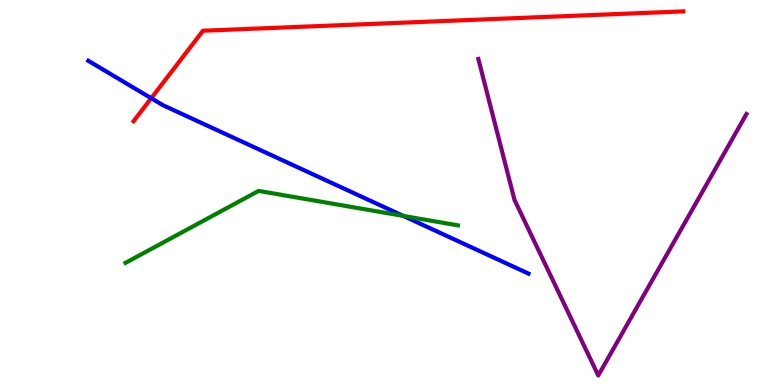[{'lines': ['blue', 'red'], 'intersections': [{'x': 1.95, 'y': 7.45}]}, {'lines': ['green', 'red'], 'intersections': []}, {'lines': ['purple', 'red'], 'intersections': []}, {'lines': ['blue', 'green'], 'intersections': [{'x': 5.2, 'y': 4.39}]}, {'lines': ['blue', 'purple'], 'intersections': []}, {'lines': ['green', 'purple'], 'intersections': []}]